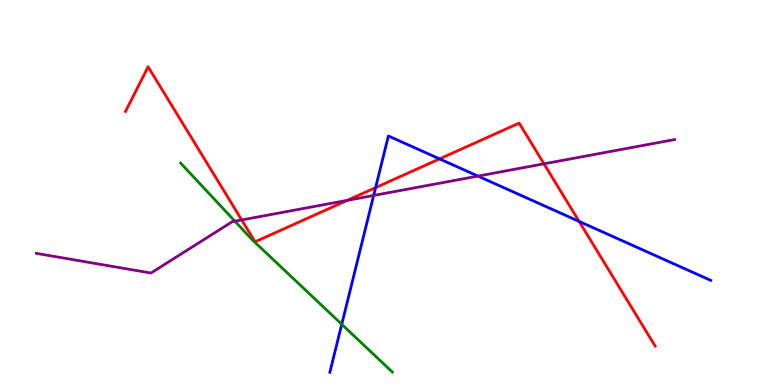[{'lines': ['blue', 'red'], 'intersections': [{'x': 4.85, 'y': 5.13}, {'x': 5.67, 'y': 5.87}, {'x': 7.47, 'y': 4.25}]}, {'lines': ['green', 'red'], 'intersections': []}, {'lines': ['purple', 'red'], 'intersections': [{'x': 3.12, 'y': 4.29}, {'x': 4.48, 'y': 4.8}, {'x': 7.02, 'y': 5.74}]}, {'lines': ['blue', 'green'], 'intersections': [{'x': 4.41, 'y': 1.58}]}, {'lines': ['blue', 'purple'], 'intersections': [{'x': 4.82, 'y': 4.92}, {'x': 6.17, 'y': 5.43}]}, {'lines': ['green', 'purple'], 'intersections': [{'x': 3.03, 'y': 4.25}]}]